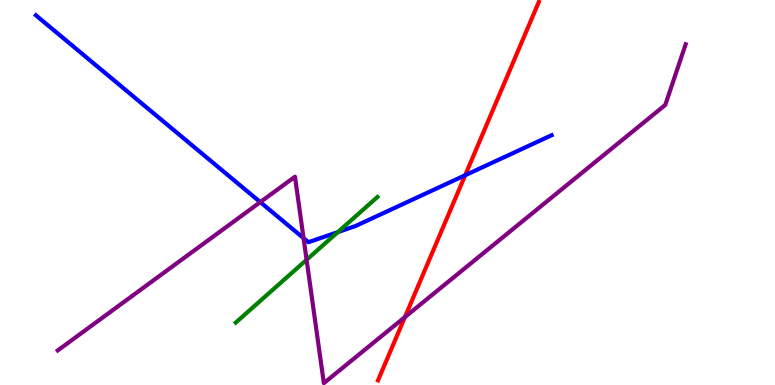[{'lines': ['blue', 'red'], 'intersections': [{'x': 6.0, 'y': 5.45}]}, {'lines': ['green', 'red'], 'intersections': []}, {'lines': ['purple', 'red'], 'intersections': [{'x': 5.22, 'y': 1.76}]}, {'lines': ['blue', 'green'], 'intersections': [{'x': 4.36, 'y': 3.97}]}, {'lines': ['blue', 'purple'], 'intersections': [{'x': 3.36, 'y': 4.75}, {'x': 3.92, 'y': 3.81}]}, {'lines': ['green', 'purple'], 'intersections': [{'x': 3.96, 'y': 3.25}]}]